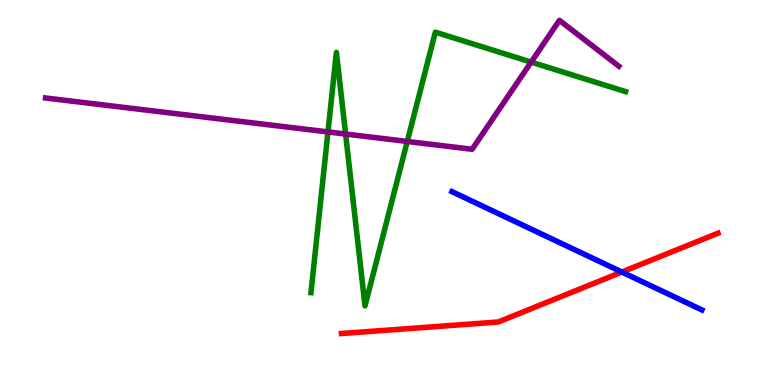[{'lines': ['blue', 'red'], 'intersections': [{'x': 8.02, 'y': 2.93}]}, {'lines': ['green', 'red'], 'intersections': []}, {'lines': ['purple', 'red'], 'intersections': []}, {'lines': ['blue', 'green'], 'intersections': []}, {'lines': ['blue', 'purple'], 'intersections': []}, {'lines': ['green', 'purple'], 'intersections': [{'x': 4.23, 'y': 6.57}, {'x': 4.46, 'y': 6.52}, {'x': 5.25, 'y': 6.33}, {'x': 6.85, 'y': 8.39}]}]